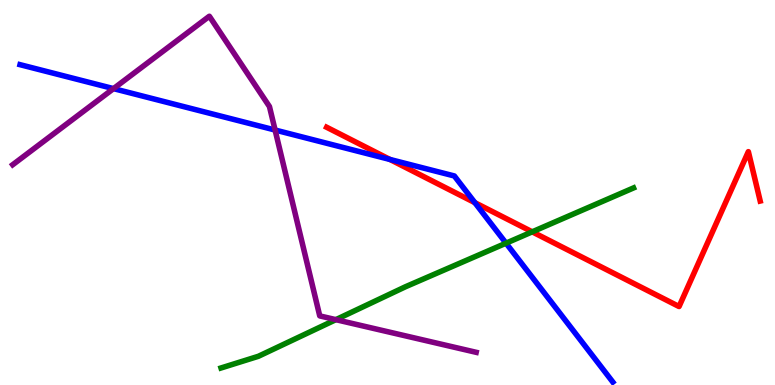[{'lines': ['blue', 'red'], 'intersections': [{'x': 5.03, 'y': 5.86}, {'x': 6.13, 'y': 4.74}]}, {'lines': ['green', 'red'], 'intersections': [{'x': 6.87, 'y': 3.98}]}, {'lines': ['purple', 'red'], 'intersections': []}, {'lines': ['blue', 'green'], 'intersections': [{'x': 6.53, 'y': 3.68}]}, {'lines': ['blue', 'purple'], 'intersections': [{'x': 1.46, 'y': 7.7}, {'x': 3.55, 'y': 6.62}]}, {'lines': ['green', 'purple'], 'intersections': [{'x': 4.33, 'y': 1.7}]}]